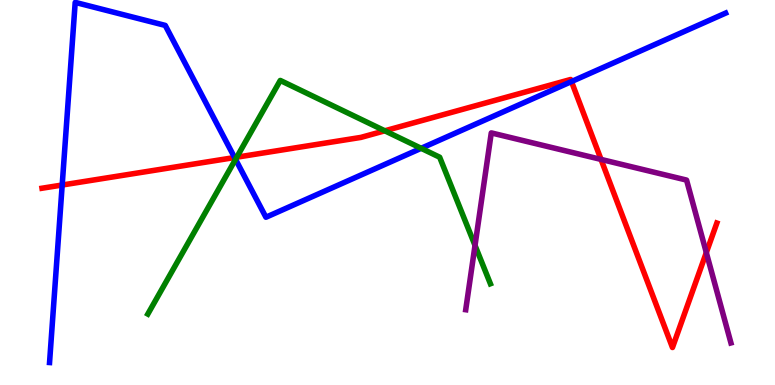[{'lines': ['blue', 'red'], 'intersections': [{'x': 0.802, 'y': 5.19}, {'x': 3.03, 'y': 5.91}, {'x': 7.37, 'y': 7.88}]}, {'lines': ['green', 'red'], 'intersections': [{'x': 3.05, 'y': 5.92}, {'x': 4.97, 'y': 6.6}]}, {'lines': ['purple', 'red'], 'intersections': [{'x': 7.76, 'y': 5.86}, {'x': 9.11, 'y': 3.44}]}, {'lines': ['blue', 'green'], 'intersections': [{'x': 3.04, 'y': 5.86}, {'x': 5.43, 'y': 6.15}]}, {'lines': ['blue', 'purple'], 'intersections': []}, {'lines': ['green', 'purple'], 'intersections': [{'x': 6.13, 'y': 3.63}]}]